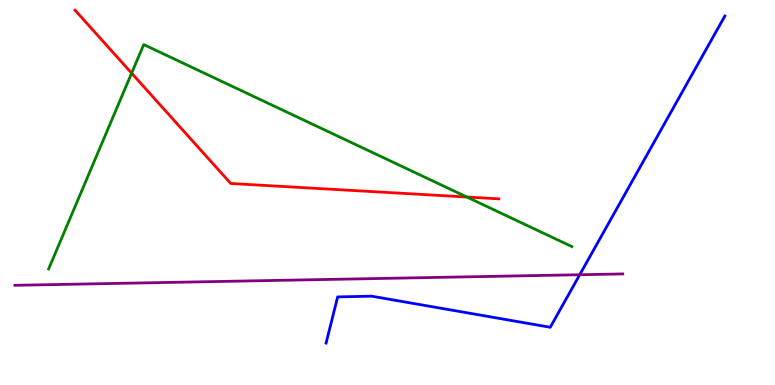[{'lines': ['blue', 'red'], 'intersections': []}, {'lines': ['green', 'red'], 'intersections': [{'x': 1.7, 'y': 8.1}, {'x': 6.02, 'y': 4.88}]}, {'lines': ['purple', 'red'], 'intersections': []}, {'lines': ['blue', 'green'], 'intersections': []}, {'lines': ['blue', 'purple'], 'intersections': [{'x': 7.48, 'y': 2.86}]}, {'lines': ['green', 'purple'], 'intersections': []}]